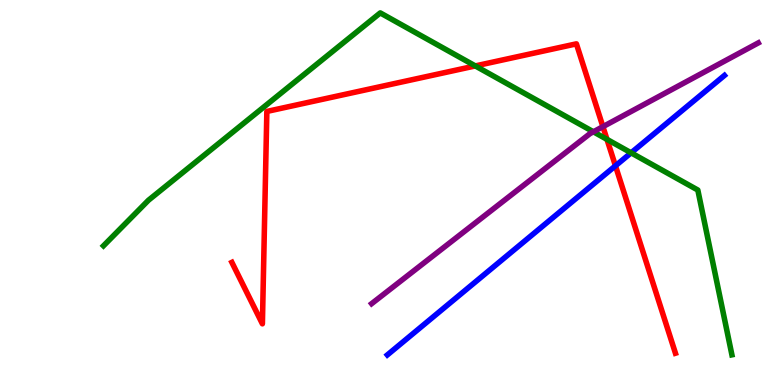[{'lines': ['blue', 'red'], 'intersections': [{'x': 7.94, 'y': 5.69}]}, {'lines': ['green', 'red'], 'intersections': [{'x': 6.13, 'y': 8.29}, {'x': 7.83, 'y': 6.38}]}, {'lines': ['purple', 'red'], 'intersections': [{'x': 7.78, 'y': 6.71}]}, {'lines': ['blue', 'green'], 'intersections': [{'x': 8.14, 'y': 6.03}]}, {'lines': ['blue', 'purple'], 'intersections': []}, {'lines': ['green', 'purple'], 'intersections': [{'x': 7.66, 'y': 6.58}]}]